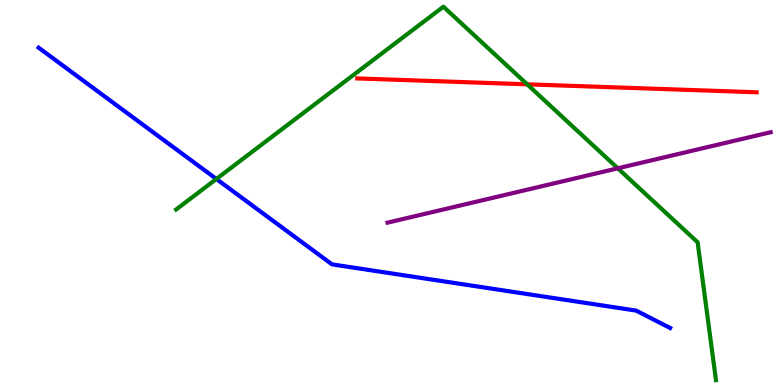[{'lines': ['blue', 'red'], 'intersections': []}, {'lines': ['green', 'red'], 'intersections': [{'x': 6.8, 'y': 7.81}]}, {'lines': ['purple', 'red'], 'intersections': []}, {'lines': ['blue', 'green'], 'intersections': [{'x': 2.79, 'y': 5.35}]}, {'lines': ['blue', 'purple'], 'intersections': []}, {'lines': ['green', 'purple'], 'intersections': [{'x': 7.97, 'y': 5.63}]}]